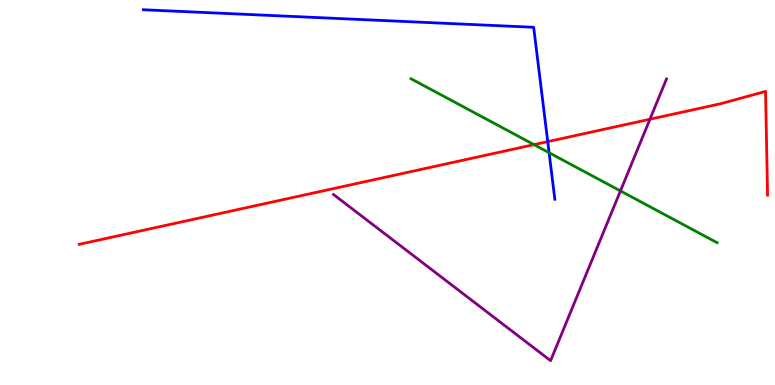[{'lines': ['blue', 'red'], 'intersections': [{'x': 7.07, 'y': 6.32}]}, {'lines': ['green', 'red'], 'intersections': [{'x': 6.89, 'y': 6.24}]}, {'lines': ['purple', 'red'], 'intersections': [{'x': 8.39, 'y': 6.9}]}, {'lines': ['blue', 'green'], 'intersections': [{'x': 7.09, 'y': 6.03}]}, {'lines': ['blue', 'purple'], 'intersections': []}, {'lines': ['green', 'purple'], 'intersections': [{'x': 8.01, 'y': 5.04}]}]